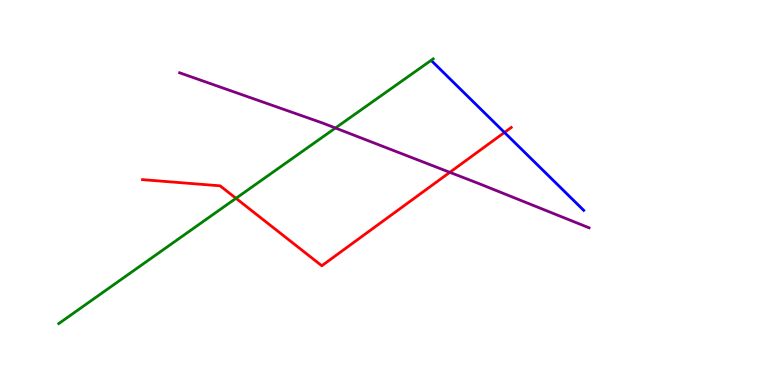[{'lines': ['blue', 'red'], 'intersections': [{'x': 6.51, 'y': 6.56}]}, {'lines': ['green', 'red'], 'intersections': [{'x': 3.04, 'y': 4.85}]}, {'lines': ['purple', 'red'], 'intersections': [{'x': 5.8, 'y': 5.52}]}, {'lines': ['blue', 'green'], 'intersections': []}, {'lines': ['blue', 'purple'], 'intersections': []}, {'lines': ['green', 'purple'], 'intersections': [{'x': 4.33, 'y': 6.68}]}]